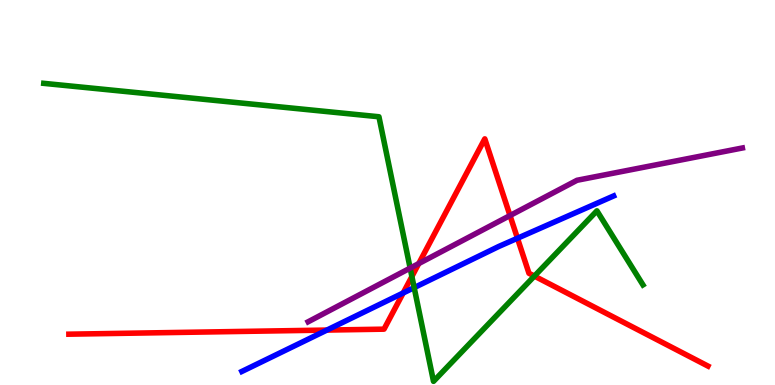[{'lines': ['blue', 'red'], 'intersections': [{'x': 4.22, 'y': 1.43}, {'x': 5.2, 'y': 2.39}, {'x': 6.68, 'y': 3.81}]}, {'lines': ['green', 'red'], 'intersections': [{'x': 5.31, 'y': 2.82}, {'x': 6.9, 'y': 2.83}]}, {'lines': ['purple', 'red'], 'intersections': [{'x': 5.4, 'y': 3.15}, {'x': 6.58, 'y': 4.4}]}, {'lines': ['blue', 'green'], 'intersections': [{'x': 5.34, 'y': 2.53}]}, {'lines': ['blue', 'purple'], 'intersections': []}, {'lines': ['green', 'purple'], 'intersections': [{'x': 5.29, 'y': 3.04}]}]